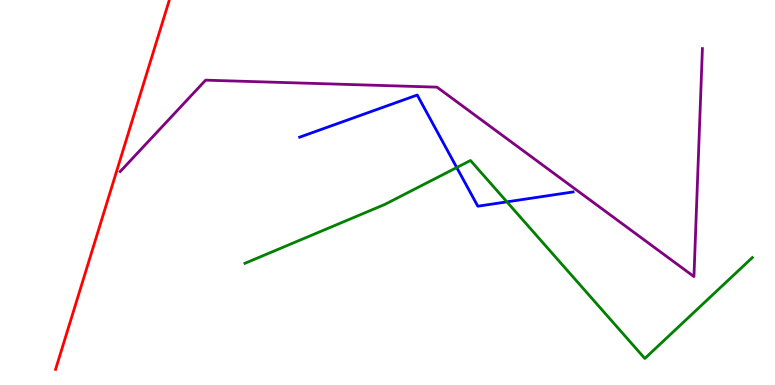[{'lines': ['blue', 'red'], 'intersections': []}, {'lines': ['green', 'red'], 'intersections': []}, {'lines': ['purple', 'red'], 'intersections': []}, {'lines': ['blue', 'green'], 'intersections': [{'x': 5.89, 'y': 5.65}, {'x': 6.54, 'y': 4.76}]}, {'lines': ['blue', 'purple'], 'intersections': []}, {'lines': ['green', 'purple'], 'intersections': []}]